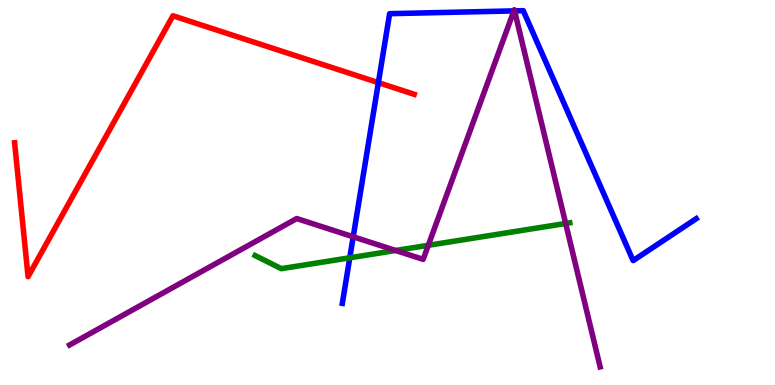[{'lines': ['blue', 'red'], 'intersections': [{'x': 4.88, 'y': 7.85}]}, {'lines': ['green', 'red'], 'intersections': []}, {'lines': ['purple', 'red'], 'intersections': []}, {'lines': ['blue', 'green'], 'intersections': [{'x': 4.51, 'y': 3.3}]}, {'lines': ['blue', 'purple'], 'intersections': [{'x': 4.56, 'y': 3.85}, {'x': 6.63, 'y': 9.72}, {'x': 6.64, 'y': 9.72}]}, {'lines': ['green', 'purple'], 'intersections': [{'x': 5.11, 'y': 3.49}, {'x': 5.53, 'y': 3.63}, {'x': 7.3, 'y': 4.2}]}]